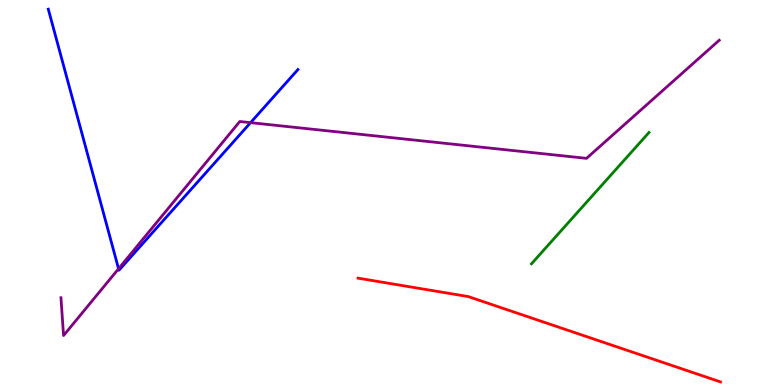[{'lines': ['blue', 'red'], 'intersections': []}, {'lines': ['green', 'red'], 'intersections': []}, {'lines': ['purple', 'red'], 'intersections': []}, {'lines': ['blue', 'green'], 'intersections': []}, {'lines': ['blue', 'purple'], 'intersections': [{'x': 1.53, 'y': 3.02}, {'x': 3.23, 'y': 6.81}]}, {'lines': ['green', 'purple'], 'intersections': []}]